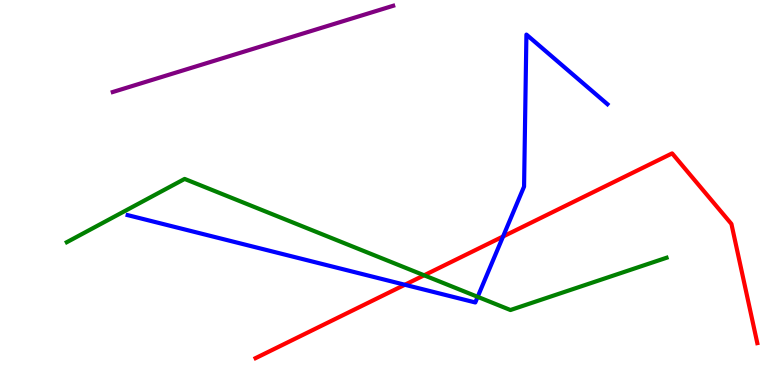[{'lines': ['blue', 'red'], 'intersections': [{'x': 5.22, 'y': 2.6}, {'x': 6.49, 'y': 3.86}]}, {'lines': ['green', 'red'], 'intersections': [{'x': 5.47, 'y': 2.85}]}, {'lines': ['purple', 'red'], 'intersections': []}, {'lines': ['blue', 'green'], 'intersections': [{'x': 6.16, 'y': 2.29}]}, {'lines': ['blue', 'purple'], 'intersections': []}, {'lines': ['green', 'purple'], 'intersections': []}]